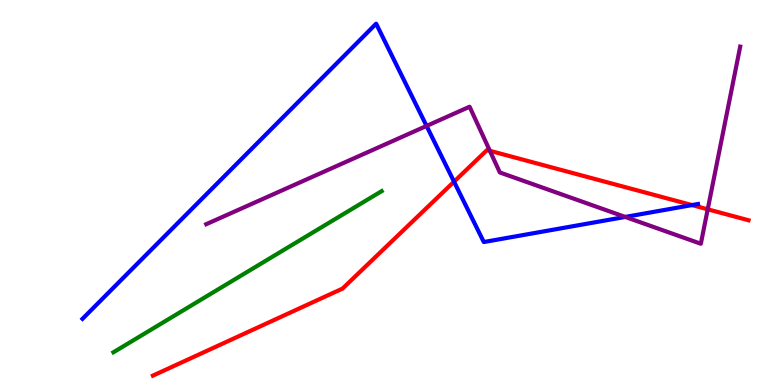[{'lines': ['blue', 'red'], 'intersections': [{'x': 5.86, 'y': 5.28}, {'x': 8.93, 'y': 4.67}]}, {'lines': ['green', 'red'], 'intersections': []}, {'lines': ['purple', 'red'], 'intersections': [{'x': 6.32, 'y': 6.08}, {'x': 9.13, 'y': 4.56}]}, {'lines': ['blue', 'green'], 'intersections': []}, {'lines': ['blue', 'purple'], 'intersections': [{'x': 5.5, 'y': 6.73}, {'x': 8.07, 'y': 4.37}]}, {'lines': ['green', 'purple'], 'intersections': []}]